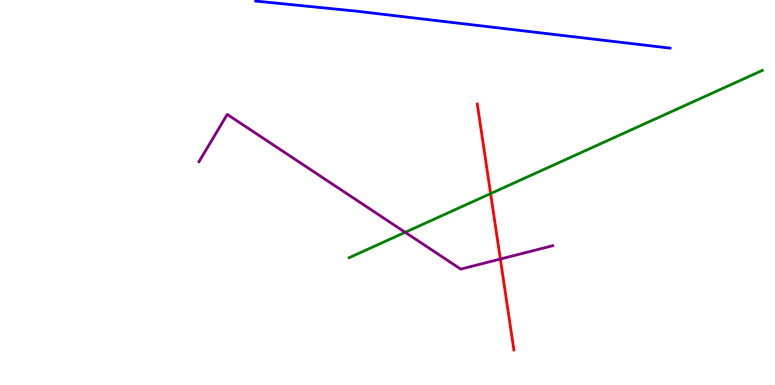[{'lines': ['blue', 'red'], 'intersections': []}, {'lines': ['green', 'red'], 'intersections': [{'x': 6.33, 'y': 4.97}]}, {'lines': ['purple', 'red'], 'intersections': [{'x': 6.46, 'y': 3.27}]}, {'lines': ['blue', 'green'], 'intersections': []}, {'lines': ['blue', 'purple'], 'intersections': []}, {'lines': ['green', 'purple'], 'intersections': [{'x': 5.23, 'y': 3.97}]}]